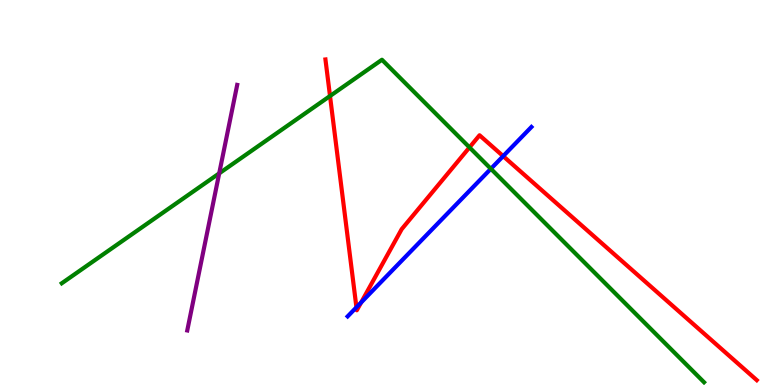[{'lines': ['blue', 'red'], 'intersections': [{'x': 4.6, 'y': 2.02}, {'x': 4.66, 'y': 2.14}, {'x': 6.49, 'y': 5.94}]}, {'lines': ['green', 'red'], 'intersections': [{'x': 4.26, 'y': 7.51}, {'x': 6.06, 'y': 6.17}]}, {'lines': ['purple', 'red'], 'intersections': []}, {'lines': ['blue', 'green'], 'intersections': [{'x': 6.33, 'y': 5.62}]}, {'lines': ['blue', 'purple'], 'intersections': []}, {'lines': ['green', 'purple'], 'intersections': [{'x': 2.83, 'y': 5.5}]}]